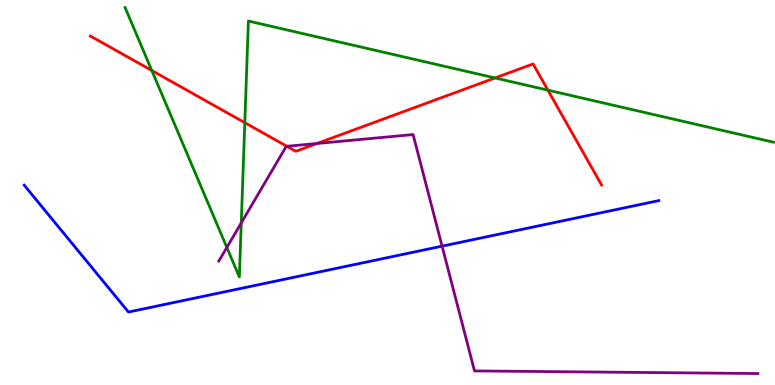[{'lines': ['blue', 'red'], 'intersections': []}, {'lines': ['green', 'red'], 'intersections': [{'x': 1.96, 'y': 8.17}, {'x': 3.16, 'y': 6.81}, {'x': 6.39, 'y': 7.98}, {'x': 7.07, 'y': 7.66}]}, {'lines': ['purple', 'red'], 'intersections': [{'x': 3.7, 'y': 6.2}, {'x': 4.09, 'y': 6.27}]}, {'lines': ['blue', 'green'], 'intersections': []}, {'lines': ['blue', 'purple'], 'intersections': [{'x': 5.7, 'y': 3.61}]}, {'lines': ['green', 'purple'], 'intersections': [{'x': 2.93, 'y': 3.57}, {'x': 3.11, 'y': 4.21}]}]